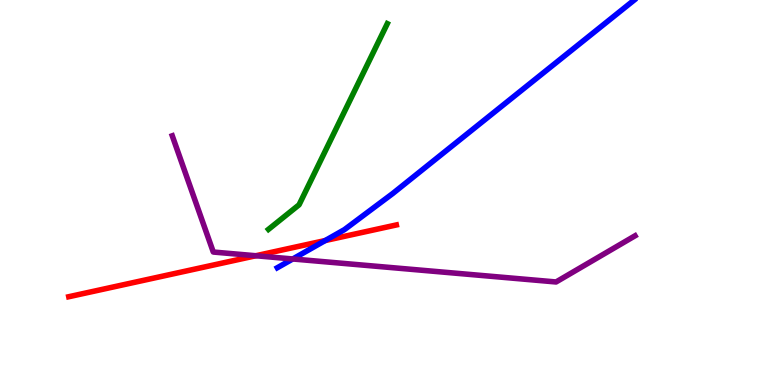[{'lines': ['blue', 'red'], 'intersections': [{'x': 4.2, 'y': 3.75}]}, {'lines': ['green', 'red'], 'intersections': []}, {'lines': ['purple', 'red'], 'intersections': [{'x': 3.3, 'y': 3.36}]}, {'lines': ['blue', 'green'], 'intersections': []}, {'lines': ['blue', 'purple'], 'intersections': [{'x': 3.78, 'y': 3.27}]}, {'lines': ['green', 'purple'], 'intersections': []}]